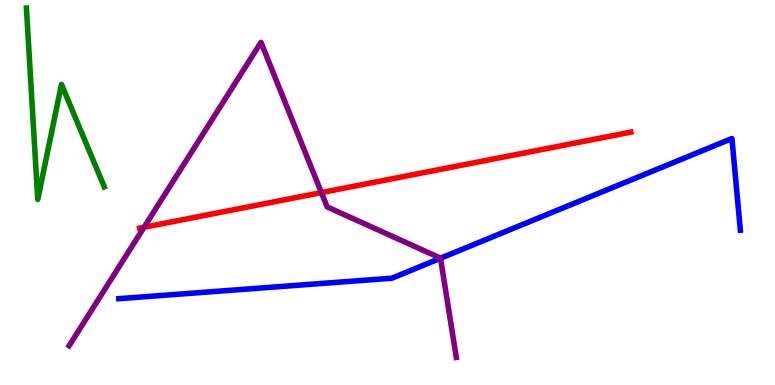[{'lines': ['blue', 'red'], 'intersections': []}, {'lines': ['green', 'red'], 'intersections': []}, {'lines': ['purple', 'red'], 'intersections': [{'x': 1.86, 'y': 4.1}, {'x': 4.15, 'y': 5.0}]}, {'lines': ['blue', 'green'], 'intersections': []}, {'lines': ['blue', 'purple'], 'intersections': [{'x': 5.68, 'y': 3.29}]}, {'lines': ['green', 'purple'], 'intersections': []}]